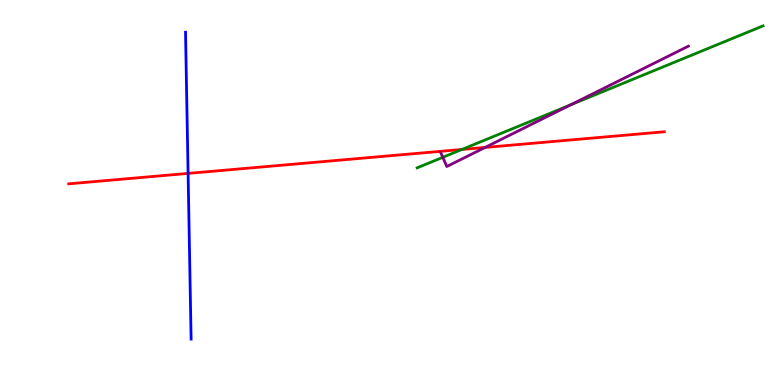[{'lines': ['blue', 'red'], 'intersections': [{'x': 2.43, 'y': 5.5}]}, {'lines': ['green', 'red'], 'intersections': [{'x': 5.96, 'y': 6.12}]}, {'lines': ['purple', 'red'], 'intersections': [{'x': 6.26, 'y': 6.17}]}, {'lines': ['blue', 'green'], 'intersections': []}, {'lines': ['blue', 'purple'], 'intersections': []}, {'lines': ['green', 'purple'], 'intersections': [{'x': 5.71, 'y': 5.91}, {'x': 7.36, 'y': 7.27}]}]